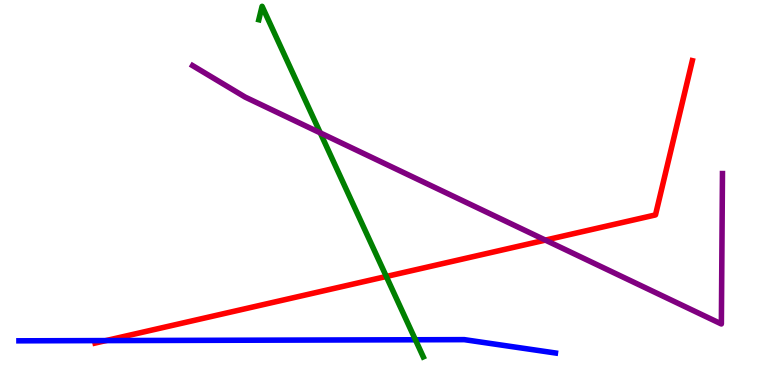[{'lines': ['blue', 'red'], 'intersections': [{'x': 1.37, 'y': 1.15}]}, {'lines': ['green', 'red'], 'intersections': [{'x': 4.98, 'y': 2.82}]}, {'lines': ['purple', 'red'], 'intersections': [{'x': 7.04, 'y': 3.76}]}, {'lines': ['blue', 'green'], 'intersections': [{'x': 5.36, 'y': 1.17}]}, {'lines': ['blue', 'purple'], 'intersections': []}, {'lines': ['green', 'purple'], 'intersections': [{'x': 4.13, 'y': 6.55}]}]